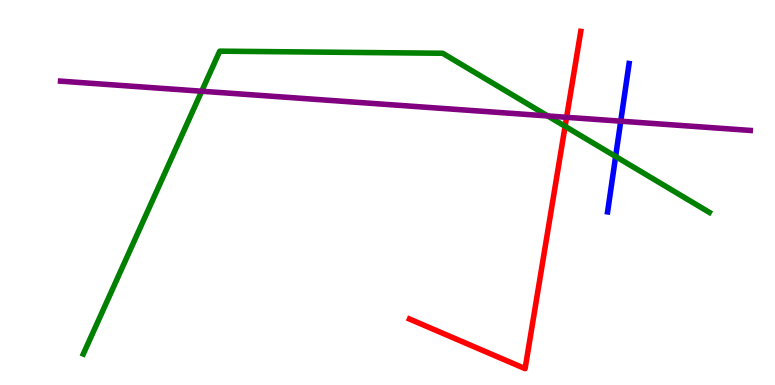[{'lines': ['blue', 'red'], 'intersections': []}, {'lines': ['green', 'red'], 'intersections': [{'x': 7.29, 'y': 6.72}]}, {'lines': ['purple', 'red'], 'intersections': [{'x': 7.31, 'y': 6.95}]}, {'lines': ['blue', 'green'], 'intersections': [{'x': 7.94, 'y': 5.94}]}, {'lines': ['blue', 'purple'], 'intersections': [{'x': 8.01, 'y': 6.85}]}, {'lines': ['green', 'purple'], 'intersections': [{'x': 2.6, 'y': 7.63}, {'x': 7.07, 'y': 6.99}]}]